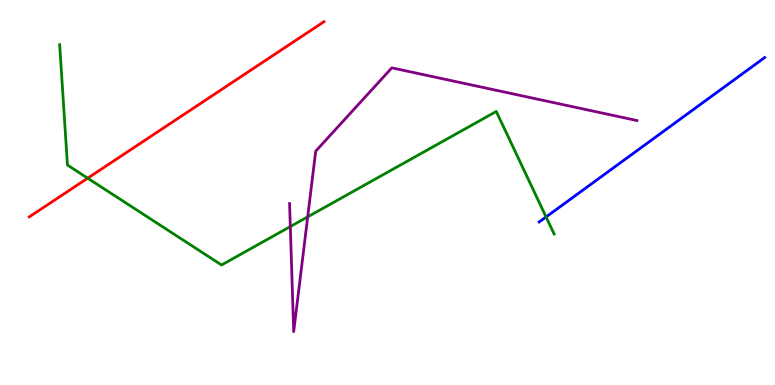[{'lines': ['blue', 'red'], 'intersections': []}, {'lines': ['green', 'red'], 'intersections': [{'x': 1.13, 'y': 5.37}]}, {'lines': ['purple', 'red'], 'intersections': []}, {'lines': ['blue', 'green'], 'intersections': [{'x': 7.05, 'y': 4.36}]}, {'lines': ['blue', 'purple'], 'intersections': []}, {'lines': ['green', 'purple'], 'intersections': [{'x': 3.75, 'y': 4.12}, {'x': 3.97, 'y': 4.37}]}]